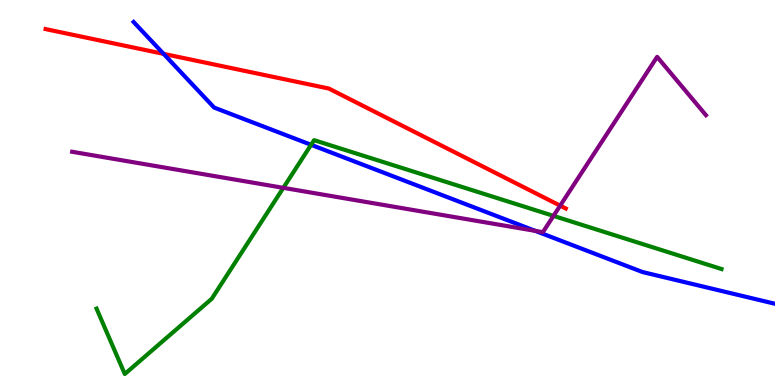[{'lines': ['blue', 'red'], 'intersections': [{'x': 2.11, 'y': 8.6}]}, {'lines': ['green', 'red'], 'intersections': []}, {'lines': ['purple', 'red'], 'intersections': [{'x': 7.23, 'y': 4.66}]}, {'lines': ['blue', 'green'], 'intersections': [{'x': 4.01, 'y': 6.24}]}, {'lines': ['blue', 'purple'], 'intersections': [{'x': 6.91, 'y': 4.0}]}, {'lines': ['green', 'purple'], 'intersections': [{'x': 3.66, 'y': 5.12}, {'x': 7.14, 'y': 4.39}]}]